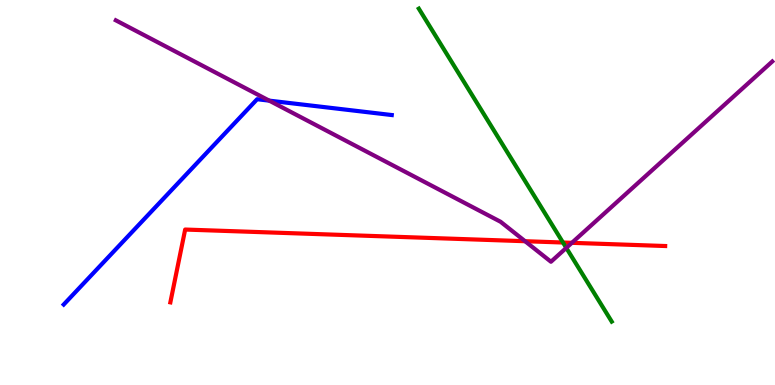[{'lines': ['blue', 'red'], 'intersections': []}, {'lines': ['green', 'red'], 'intersections': [{'x': 7.26, 'y': 3.7}]}, {'lines': ['purple', 'red'], 'intersections': [{'x': 6.78, 'y': 3.73}, {'x': 7.38, 'y': 3.69}]}, {'lines': ['blue', 'green'], 'intersections': []}, {'lines': ['blue', 'purple'], 'intersections': [{'x': 3.47, 'y': 7.39}]}, {'lines': ['green', 'purple'], 'intersections': [{'x': 7.31, 'y': 3.56}]}]